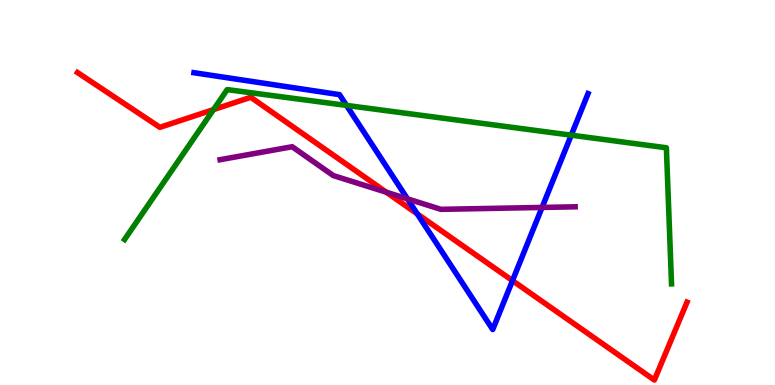[{'lines': ['blue', 'red'], 'intersections': [{'x': 5.38, 'y': 4.44}, {'x': 6.61, 'y': 2.71}]}, {'lines': ['green', 'red'], 'intersections': [{'x': 2.75, 'y': 7.15}]}, {'lines': ['purple', 'red'], 'intersections': [{'x': 4.98, 'y': 5.01}]}, {'lines': ['blue', 'green'], 'intersections': [{'x': 4.47, 'y': 7.26}, {'x': 7.37, 'y': 6.49}]}, {'lines': ['blue', 'purple'], 'intersections': [{'x': 5.26, 'y': 4.83}, {'x': 6.99, 'y': 4.61}]}, {'lines': ['green', 'purple'], 'intersections': []}]